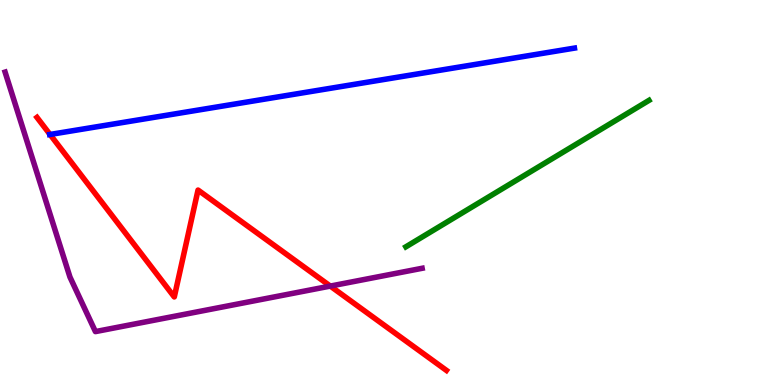[{'lines': ['blue', 'red'], 'intersections': [{'x': 0.646, 'y': 6.51}]}, {'lines': ['green', 'red'], 'intersections': []}, {'lines': ['purple', 'red'], 'intersections': [{'x': 4.26, 'y': 2.57}]}, {'lines': ['blue', 'green'], 'intersections': []}, {'lines': ['blue', 'purple'], 'intersections': []}, {'lines': ['green', 'purple'], 'intersections': []}]